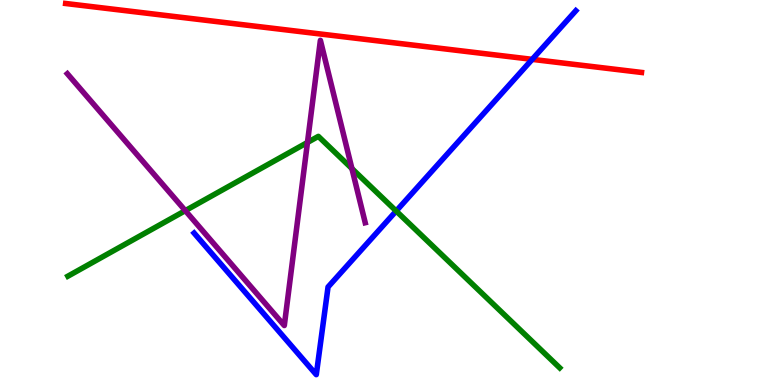[{'lines': ['blue', 'red'], 'intersections': [{'x': 6.87, 'y': 8.46}]}, {'lines': ['green', 'red'], 'intersections': []}, {'lines': ['purple', 'red'], 'intersections': []}, {'lines': ['blue', 'green'], 'intersections': [{'x': 5.11, 'y': 4.52}]}, {'lines': ['blue', 'purple'], 'intersections': []}, {'lines': ['green', 'purple'], 'intersections': [{'x': 2.39, 'y': 4.53}, {'x': 3.97, 'y': 6.3}, {'x': 4.54, 'y': 5.62}]}]